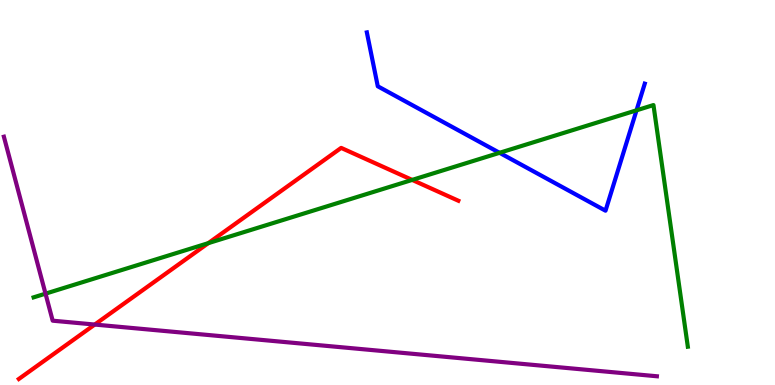[{'lines': ['blue', 'red'], 'intersections': []}, {'lines': ['green', 'red'], 'intersections': [{'x': 2.69, 'y': 3.68}, {'x': 5.32, 'y': 5.33}]}, {'lines': ['purple', 'red'], 'intersections': [{'x': 1.22, 'y': 1.57}]}, {'lines': ['blue', 'green'], 'intersections': [{'x': 6.45, 'y': 6.03}, {'x': 8.21, 'y': 7.13}]}, {'lines': ['blue', 'purple'], 'intersections': []}, {'lines': ['green', 'purple'], 'intersections': [{'x': 0.587, 'y': 2.37}]}]